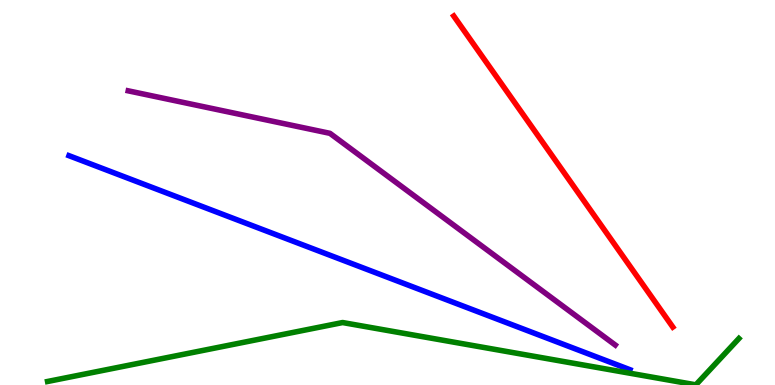[{'lines': ['blue', 'red'], 'intersections': []}, {'lines': ['green', 'red'], 'intersections': []}, {'lines': ['purple', 'red'], 'intersections': []}, {'lines': ['blue', 'green'], 'intersections': []}, {'lines': ['blue', 'purple'], 'intersections': []}, {'lines': ['green', 'purple'], 'intersections': []}]